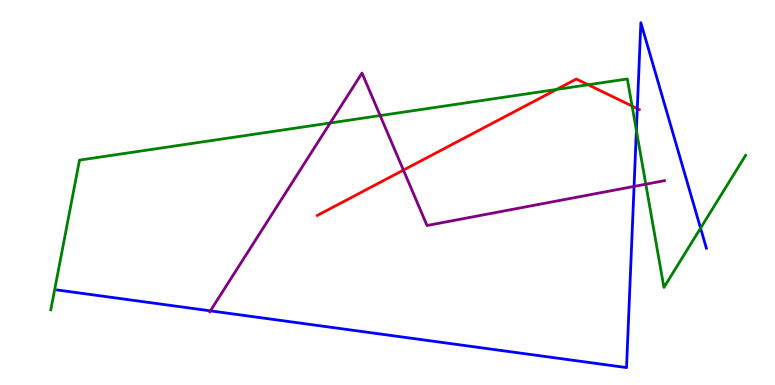[{'lines': ['blue', 'red'], 'intersections': [{'x': 8.22, 'y': 7.18}]}, {'lines': ['green', 'red'], 'intersections': [{'x': 7.18, 'y': 7.68}, {'x': 7.59, 'y': 7.8}, {'x': 8.16, 'y': 7.25}]}, {'lines': ['purple', 'red'], 'intersections': [{'x': 5.21, 'y': 5.58}]}, {'lines': ['blue', 'green'], 'intersections': [{'x': 8.21, 'y': 6.61}, {'x': 9.04, 'y': 4.07}]}, {'lines': ['blue', 'purple'], 'intersections': [{'x': 2.71, 'y': 1.93}, {'x': 8.18, 'y': 5.16}]}, {'lines': ['green', 'purple'], 'intersections': [{'x': 4.26, 'y': 6.81}, {'x': 4.91, 'y': 7.0}, {'x': 8.33, 'y': 5.22}]}]